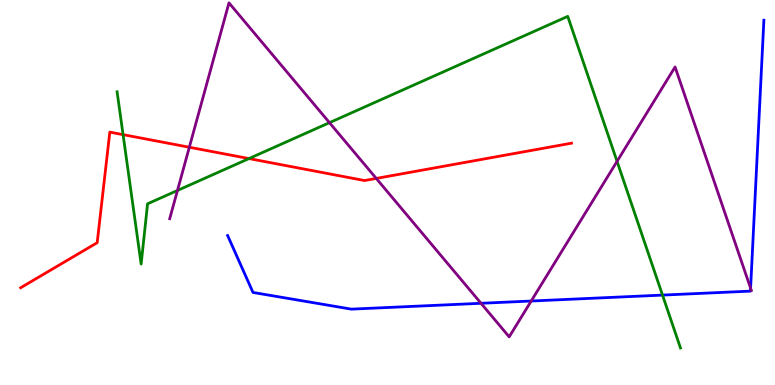[{'lines': ['blue', 'red'], 'intersections': []}, {'lines': ['green', 'red'], 'intersections': [{'x': 1.59, 'y': 6.5}, {'x': 3.21, 'y': 5.88}]}, {'lines': ['purple', 'red'], 'intersections': [{'x': 2.44, 'y': 6.18}, {'x': 4.85, 'y': 5.37}]}, {'lines': ['blue', 'green'], 'intersections': [{'x': 8.55, 'y': 2.34}]}, {'lines': ['blue', 'purple'], 'intersections': [{'x': 6.21, 'y': 2.12}, {'x': 6.85, 'y': 2.18}, {'x': 9.69, 'y': 2.51}]}, {'lines': ['green', 'purple'], 'intersections': [{'x': 2.29, 'y': 5.05}, {'x': 4.25, 'y': 6.81}, {'x': 7.96, 'y': 5.81}]}]